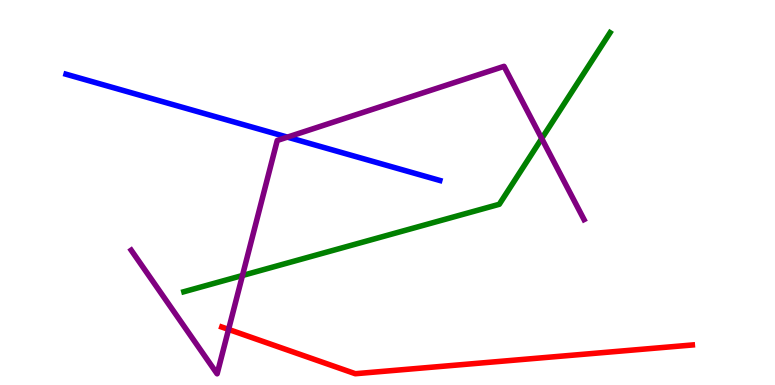[{'lines': ['blue', 'red'], 'intersections': []}, {'lines': ['green', 'red'], 'intersections': []}, {'lines': ['purple', 'red'], 'intersections': [{'x': 2.95, 'y': 1.44}]}, {'lines': ['blue', 'green'], 'intersections': []}, {'lines': ['blue', 'purple'], 'intersections': [{'x': 3.71, 'y': 6.44}]}, {'lines': ['green', 'purple'], 'intersections': [{'x': 3.13, 'y': 2.84}, {'x': 6.99, 'y': 6.4}]}]